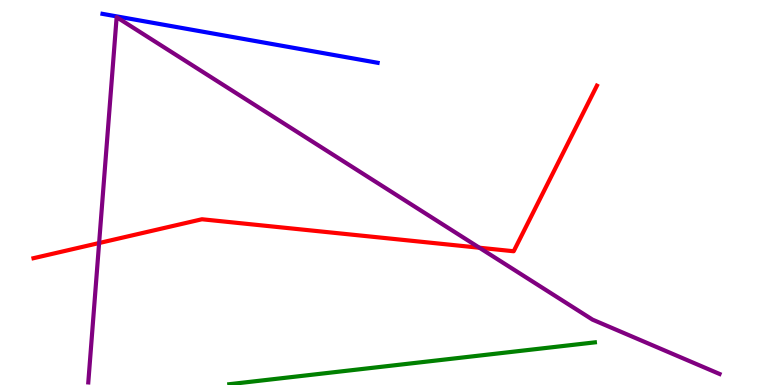[{'lines': ['blue', 'red'], 'intersections': []}, {'lines': ['green', 'red'], 'intersections': []}, {'lines': ['purple', 'red'], 'intersections': [{'x': 1.28, 'y': 3.69}, {'x': 6.19, 'y': 3.57}]}, {'lines': ['blue', 'green'], 'intersections': []}, {'lines': ['blue', 'purple'], 'intersections': []}, {'lines': ['green', 'purple'], 'intersections': []}]